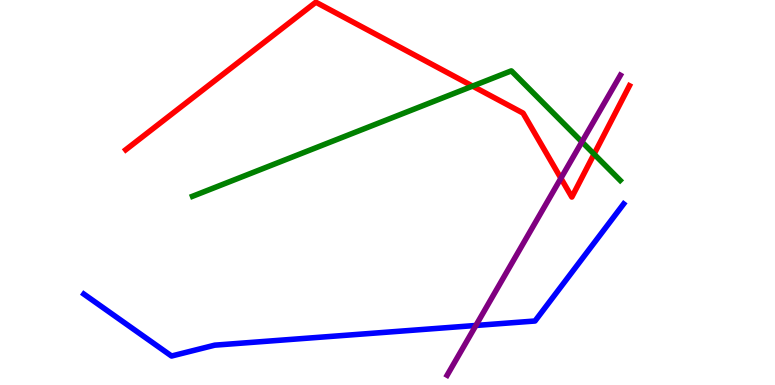[{'lines': ['blue', 'red'], 'intersections': []}, {'lines': ['green', 'red'], 'intersections': [{'x': 6.1, 'y': 7.76}, {'x': 7.67, 'y': 6.0}]}, {'lines': ['purple', 'red'], 'intersections': [{'x': 7.24, 'y': 5.37}]}, {'lines': ['blue', 'green'], 'intersections': []}, {'lines': ['blue', 'purple'], 'intersections': [{'x': 6.14, 'y': 1.55}]}, {'lines': ['green', 'purple'], 'intersections': [{'x': 7.51, 'y': 6.32}]}]